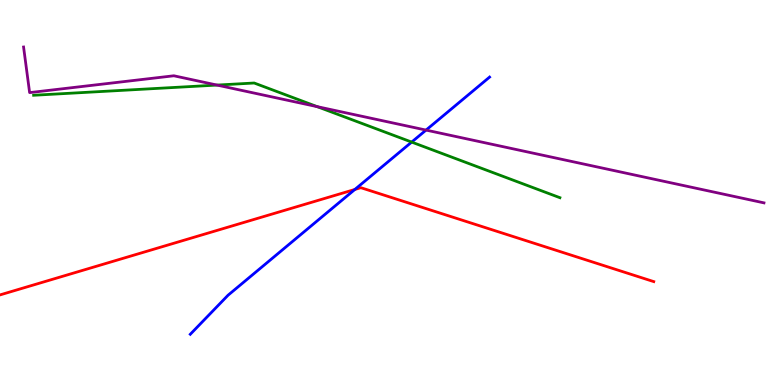[{'lines': ['blue', 'red'], 'intersections': [{'x': 4.58, 'y': 5.08}]}, {'lines': ['green', 'red'], 'intersections': []}, {'lines': ['purple', 'red'], 'intersections': []}, {'lines': ['blue', 'green'], 'intersections': [{'x': 5.31, 'y': 6.31}]}, {'lines': ['blue', 'purple'], 'intersections': [{'x': 5.5, 'y': 6.62}]}, {'lines': ['green', 'purple'], 'intersections': [{'x': 2.8, 'y': 7.79}, {'x': 4.09, 'y': 7.23}]}]